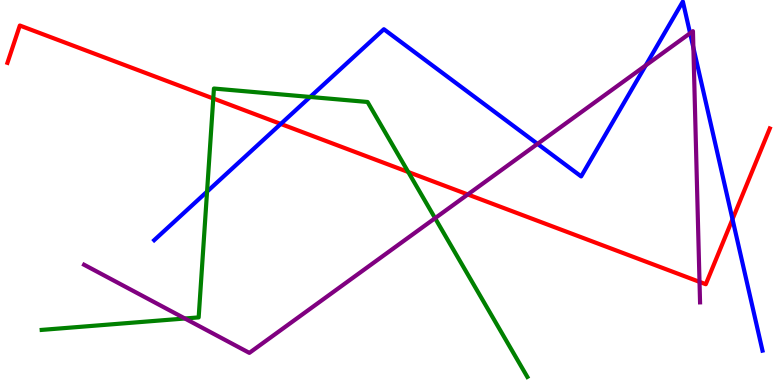[{'lines': ['blue', 'red'], 'intersections': [{'x': 3.62, 'y': 6.78}, {'x': 9.45, 'y': 4.31}]}, {'lines': ['green', 'red'], 'intersections': [{'x': 2.75, 'y': 7.44}, {'x': 5.27, 'y': 5.53}]}, {'lines': ['purple', 'red'], 'intersections': [{'x': 6.04, 'y': 4.95}, {'x': 9.03, 'y': 2.68}]}, {'lines': ['blue', 'green'], 'intersections': [{'x': 2.67, 'y': 5.02}, {'x': 4.0, 'y': 7.48}]}, {'lines': ['blue', 'purple'], 'intersections': [{'x': 6.94, 'y': 6.26}, {'x': 8.33, 'y': 8.3}, {'x': 8.9, 'y': 9.14}, {'x': 8.95, 'y': 8.76}]}, {'lines': ['green', 'purple'], 'intersections': [{'x': 2.39, 'y': 1.73}, {'x': 5.61, 'y': 4.33}]}]